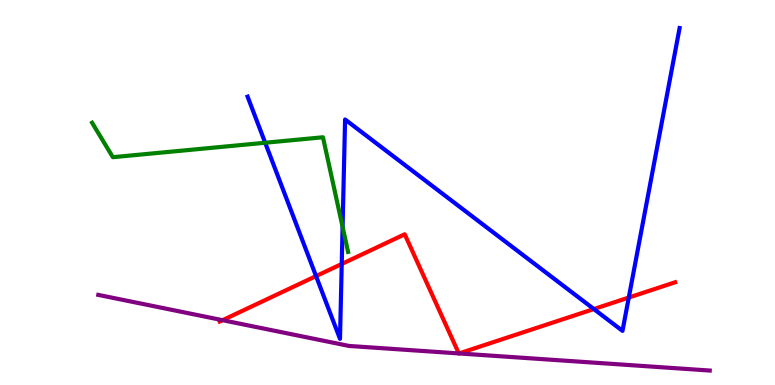[{'lines': ['blue', 'red'], 'intersections': [{'x': 4.08, 'y': 2.83}, {'x': 4.41, 'y': 3.14}, {'x': 7.66, 'y': 1.97}, {'x': 8.11, 'y': 2.27}]}, {'lines': ['green', 'red'], 'intersections': []}, {'lines': ['purple', 'red'], 'intersections': [{'x': 2.87, 'y': 1.68}, {'x': 5.92, 'y': 0.82}, {'x': 5.92, 'y': 0.82}]}, {'lines': ['blue', 'green'], 'intersections': [{'x': 3.42, 'y': 6.29}, {'x': 4.42, 'y': 4.11}]}, {'lines': ['blue', 'purple'], 'intersections': []}, {'lines': ['green', 'purple'], 'intersections': []}]